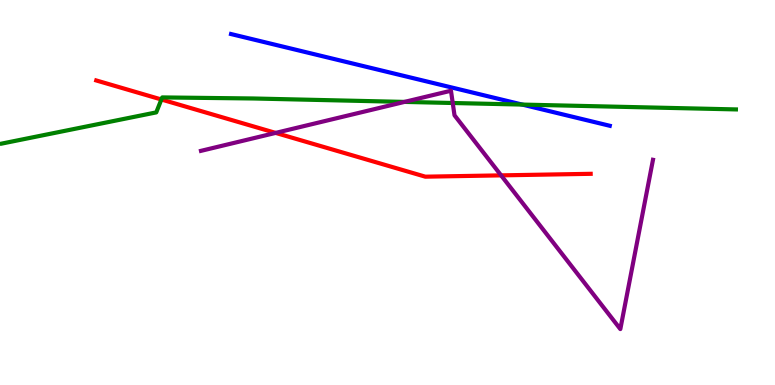[{'lines': ['blue', 'red'], 'intersections': []}, {'lines': ['green', 'red'], 'intersections': [{'x': 2.08, 'y': 7.42}]}, {'lines': ['purple', 'red'], 'intersections': [{'x': 3.56, 'y': 6.55}, {'x': 6.47, 'y': 5.45}]}, {'lines': ['blue', 'green'], 'intersections': [{'x': 6.74, 'y': 7.28}]}, {'lines': ['blue', 'purple'], 'intersections': []}, {'lines': ['green', 'purple'], 'intersections': [{'x': 5.22, 'y': 7.35}, {'x': 5.84, 'y': 7.32}]}]